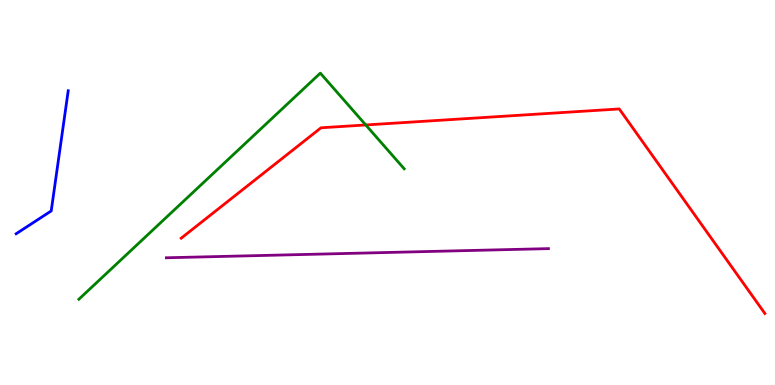[{'lines': ['blue', 'red'], 'intersections': []}, {'lines': ['green', 'red'], 'intersections': [{'x': 4.72, 'y': 6.75}]}, {'lines': ['purple', 'red'], 'intersections': []}, {'lines': ['blue', 'green'], 'intersections': []}, {'lines': ['blue', 'purple'], 'intersections': []}, {'lines': ['green', 'purple'], 'intersections': []}]